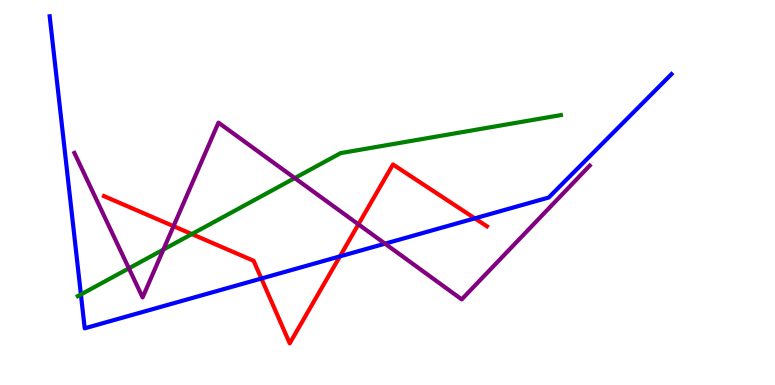[{'lines': ['blue', 'red'], 'intersections': [{'x': 3.37, 'y': 2.77}, {'x': 4.39, 'y': 3.34}, {'x': 6.13, 'y': 4.33}]}, {'lines': ['green', 'red'], 'intersections': [{'x': 2.48, 'y': 3.92}]}, {'lines': ['purple', 'red'], 'intersections': [{'x': 2.24, 'y': 4.13}, {'x': 4.62, 'y': 4.17}]}, {'lines': ['blue', 'green'], 'intersections': [{'x': 1.04, 'y': 2.35}]}, {'lines': ['blue', 'purple'], 'intersections': [{'x': 4.97, 'y': 3.67}]}, {'lines': ['green', 'purple'], 'intersections': [{'x': 1.66, 'y': 3.03}, {'x': 2.11, 'y': 3.52}, {'x': 3.8, 'y': 5.37}]}]